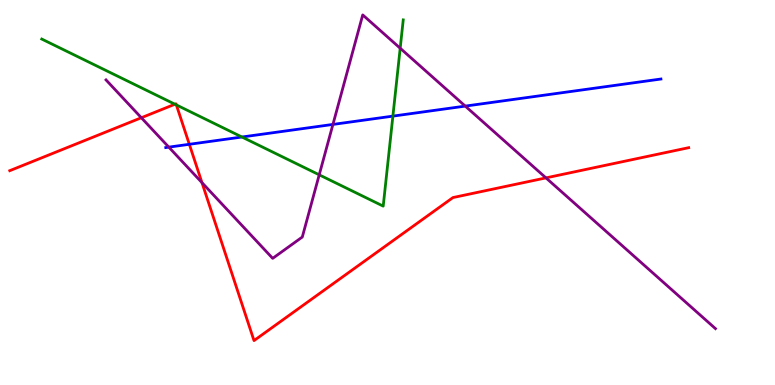[{'lines': ['blue', 'red'], 'intersections': [{'x': 2.44, 'y': 6.25}]}, {'lines': ['green', 'red'], 'intersections': [{'x': 2.26, 'y': 7.29}, {'x': 2.28, 'y': 7.27}]}, {'lines': ['purple', 'red'], 'intersections': [{'x': 1.82, 'y': 6.94}, {'x': 2.61, 'y': 5.26}, {'x': 7.04, 'y': 5.38}]}, {'lines': ['blue', 'green'], 'intersections': [{'x': 3.12, 'y': 6.44}, {'x': 5.07, 'y': 6.98}]}, {'lines': ['blue', 'purple'], 'intersections': [{'x': 2.18, 'y': 6.18}, {'x': 4.3, 'y': 6.77}, {'x': 6.0, 'y': 7.24}]}, {'lines': ['green', 'purple'], 'intersections': [{'x': 4.12, 'y': 5.46}, {'x': 5.16, 'y': 8.75}]}]